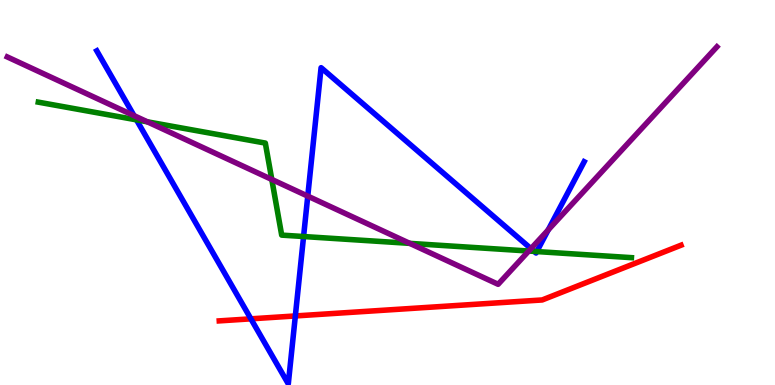[{'lines': ['blue', 'red'], 'intersections': [{'x': 3.24, 'y': 1.72}, {'x': 3.81, 'y': 1.79}]}, {'lines': ['green', 'red'], 'intersections': []}, {'lines': ['purple', 'red'], 'intersections': []}, {'lines': ['blue', 'green'], 'intersections': [{'x': 1.76, 'y': 6.89}, {'x': 3.92, 'y': 3.86}, {'x': 6.89, 'y': 3.47}, {'x': 6.93, 'y': 3.47}]}, {'lines': ['blue', 'purple'], 'intersections': [{'x': 1.73, 'y': 7.0}, {'x': 3.97, 'y': 4.91}, {'x': 6.85, 'y': 3.54}, {'x': 7.07, 'y': 4.03}]}, {'lines': ['green', 'purple'], 'intersections': [{'x': 1.9, 'y': 6.84}, {'x': 3.51, 'y': 5.34}, {'x': 5.29, 'y': 3.68}, {'x': 6.82, 'y': 3.48}]}]